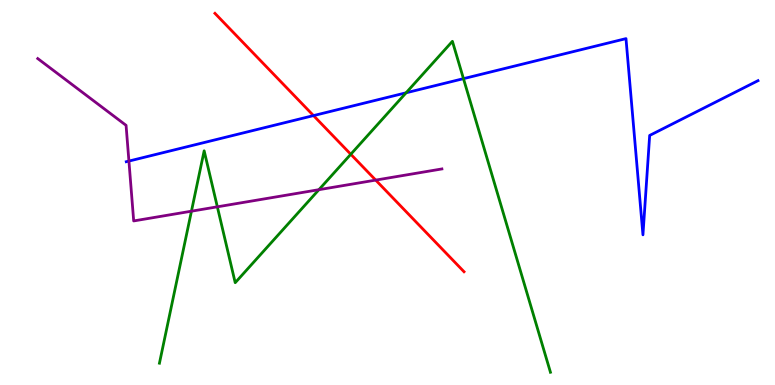[{'lines': ['blue', 'red'], 'intersections': [{'x': 4.05, 'y': 7.0}]}, {'lines': ['green', 'red'], 'intersections': [{'x': 4.53, 'y': 5.99}]}, {'lines': ['purple', 'red'], 'intersections': [{'x': 4.85, 'y': 5.32}]}, {'lines': ['blue', 'green'], 'intersections': [{'x': 5.24, 'y': 7.59}, {'x': 5.98, 'y': 7.96}]}, {'lines': ['blue', 'purple'], 'intersections': [{'x': 1.66, 'y': 5.82}]}, {'lines': ['green', 'purple'], 'intersections': [{'x': 2.47, 'y': 4.51}, {'x': 2.8, 'y': 4.63}, {'x': 4.11, 'y': 5.07}]}]